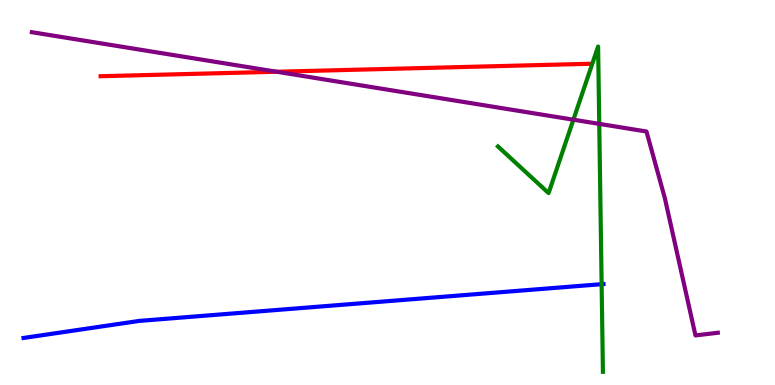[{'lines': ['blue', 'red'], 'intersections': []}, {'lines': ['green', 'red'], 'intersections': []}, {'lines': ['purple', 'red'], 'intersections': [{'x': 3.57, 'y': 8.14}]}, {'lines': ['blue', 'green'], 'intersections': [{'x': 7.76, 'y': 2.62}]}, {'lines': ['blue', 'purple'], 'intersections': []}, {'lines': ['green', 'purple'], 'intersections': [{'x': 7.4, 'y': 6.89}, {'x': 7.73, 'y': 6.78}]}]